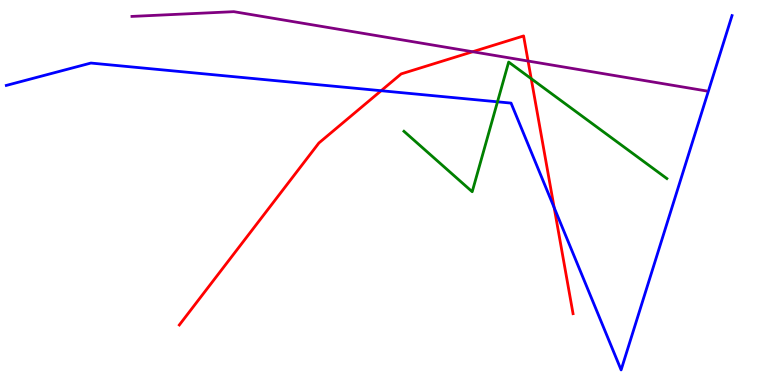[{'lines': ['blue', 'red'], 'intersections': [{'x': 4.92, 'y': 7.64}, {'x': 7.15, 'y': 4.61}]}, {'lines': ['green', 'red'], 'intersections': [{'x': 6.85, 'y': 7.96}]}, {'lines': ['purple', 'red'], 'intersections': [{'x': 6.1, 'y': 8.66}, {'x': 6.81, 'y': 8.41}]}, {'lines': ['blue', 'green'], 'intersections': [{'x': 6.42, 'y': 7.36}]}, {'lines': ['blue', 'purple'], 'intersections': []}, {'lines': ['green', 'purple'], 'intersections': []}]